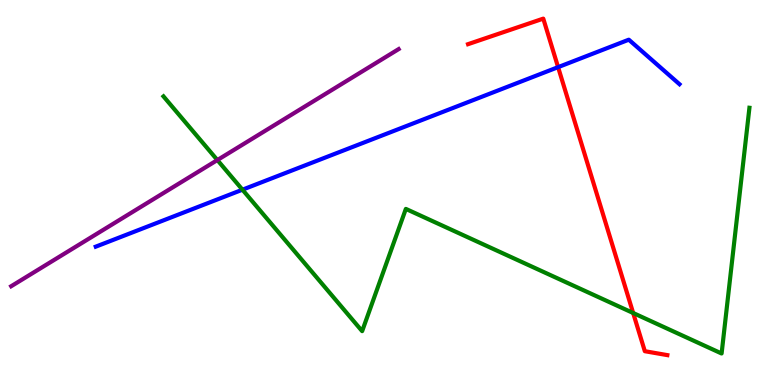[{'lines': ['blue', 'red'], 'intersections': [{'x': 7.2, 'y': 8.26}]}, {'lines': ['green', 'red'], 'intersections': [{'x': 8.17, 'y': 1.87}]}, {'lines': ['purple', 'red'], 'intersections': []}, {'lines': ['blue', 'green'], 'intersections': [{'x': 3.13, 'y': 5.07}]}, {'lines': ['blue', 'purple'], 'intersections': []}, {'lines': ['green', 'purple'], 'intersections': [{'x': 2.8, 'y': 5.84}]}]